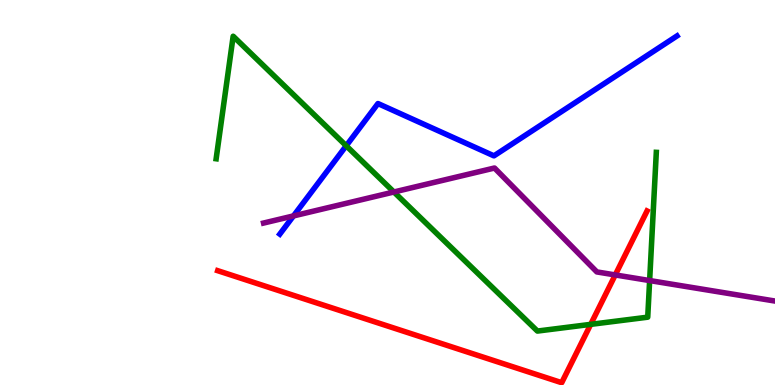[{'lines': ['blue', 'red'], 'intersections': []}, {'lines': ['green', 'red'], 'intersections': [{'x': 7.62, 'y': 1.58}]}, {'lines': ['purple', 'red'], 'intersections': [{'x': 7.94, 'y': 2.86}]}, {'lines': ['blue', 'green'], 'intersections': [{'x': 4.47, 'y': 6.21}]}, {'lines': ['blue', 'purple'], 'intersections': [{'x': 3.79, 'y': 4.39}]}, {'lines': ['green', 'purple'], 'intersections': [{'x': 5.08, 'y': 5.01}, {'x': 8.38, 'y': 2.71}]}]